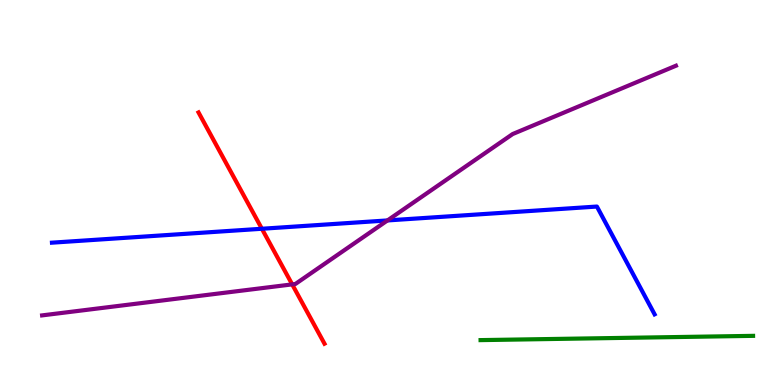[{'lines': ['blue', 'red'], 'intersections': [{'x': 3.38, 'y': 4.06}]}, {'lines': ['green', 'red'], 'intersections': []}, {'lines': ['purple', 'red'], 'intersections': [{'x': 3.77, 'y': 2.61}]}, {'lines': ['blue', 'green'], 'intersections': []}, {'lines': ['blue', 'purple'], 'intersections': [{'x': 5.0, 'y': 4.27}]}, {'lines': ['green', 'purple'], 'intersections': []}]